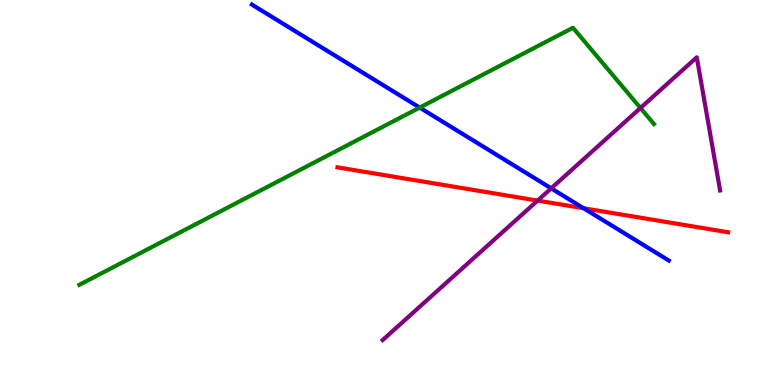[{'lines': ['blue', 'red'], 'intersections': [{'x': 7.53, 'y': 4.59}]}, {'lines': ['green', 'red'], 'intersections': []}, {'lines': ['purple', 'red'], 'intersections': [{'x': 6.94, 'y': 4.79}]}, {'lines': ['blue', 'green'], 'intersections': [{'x': 5.42, 'y': 7.21}]}, {'lines': ['blue', 'purple'], 'intersections': [{'x': 7.11, 'y': 5.11}]}, {'lines': ['green', 'purple'], 'intersections': [{'x': 8.26, 'y': 7.2}]}]